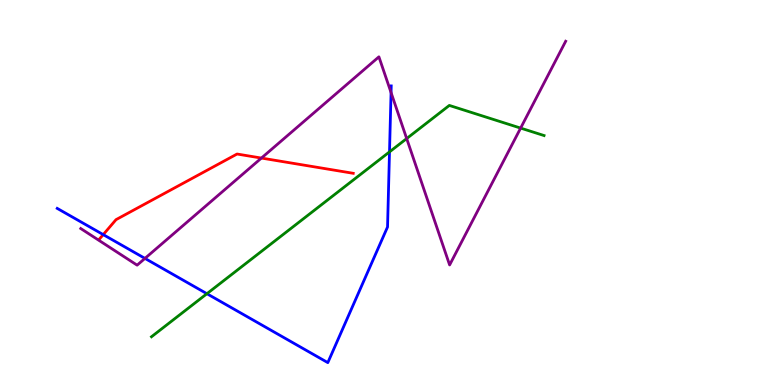[{'lines': ['blue', 'red'], 'intersections': [{'x': 1.33, 'y': 3.91}]}, {'lines': ['green', 'red'], 'intersections': []}, {'lines': ['purple', 'red'], 'intersections': [{'x': 3.37, 'y': 5.89}]}, {'lines': ['blue', 'green'], 'intersections': [{'x': 2.67, 'y': 2.37}, {'x': 5.03, 'y': 6.05}]}, {'lines': ['blue', 'purple'], 'intersections': [{'x': 1.87, 'y': 3.29}, {'x': 5.05, 'y': 7.6}]}, {'lines': ['green', 'purple'], 'intersections': [{'x': 5.25, 'y': 6.4}, {'x': 6.72, 'y': 6.67}]}]